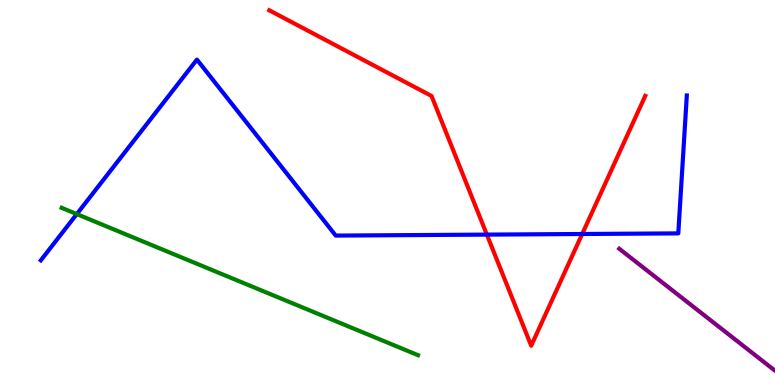[{'lines': ['blue', 'red'], 'intersections': [{'x': 6.28, 'y': 3.91}, {'x': 7.51, 'y': 3.92}]}, {'lines': ['green', 'red'], 'intersections': []}, {'lines': ['purple', 'red'], 'intersections': []}, {'lines': ['blue', 'green'], 'intersections': [{'x': 0.991, 'y': 4.44}]}, {'lines': ['blue', 'purple'], 'intersections': []}, {'lines': ['green', 'purple'], 'intersections': []}]